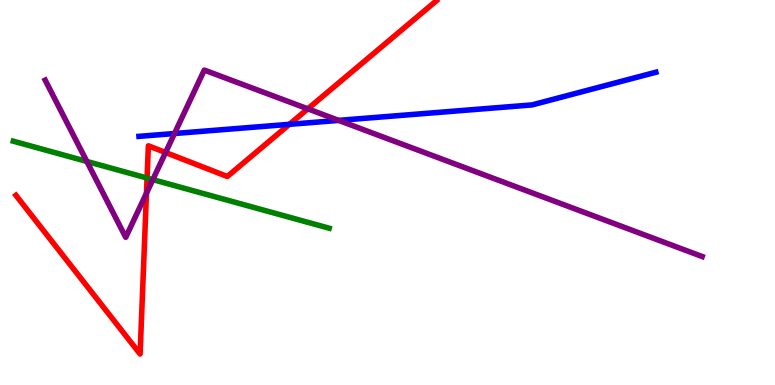[{'lines': ['blue', 'red'], 'intersections': [{'x': 3.73, 'y': 6.77}]}, {'lines': ['green', 'red'], 'intersections': [{'x': 1.9, 'y': 5.38}]}, {'lines': ['purple', 'red'], 'intersections': [{'x': 1.89, 'y': 4.98}, {'x': 2.14, 'y': 6.04}, {'x': 3.97, 'y': 7.17}]}, {'lines': ['blue', 'green'], 'intersections': []}, {'lines': ['blue', 'purple'], 'intersections': [{'x': 2.25, 'y': 6.53}, {'x': 4.37, 'y': 6.87}]}, {'lines': ['green', 'purple'], 'intersections': [{'x': 1.12, 'y': 5.81}, {'x': 1.97, 'y': 5.33}]}]